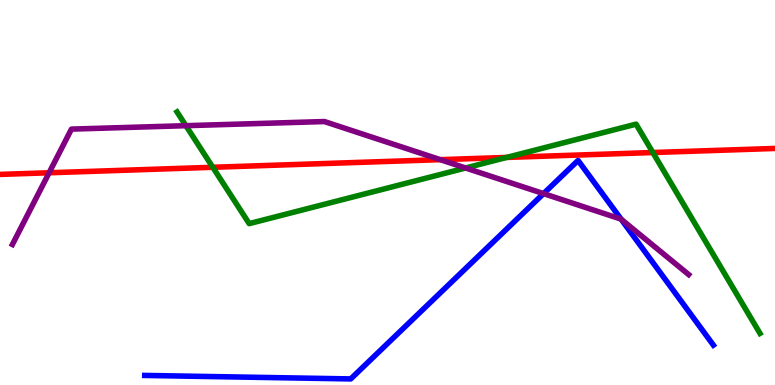[{'lines': ['blue', 'red'], 'intersections': []}, {'lines': ['green', 'red'], 'intersections': [{'x': 2.75, 'y': 5.66}, {'x': 6.54, 'y': 5.91}, {'x': 8.42, 'y': 6.04}]}, {'lines': ['purple', 'red'], 'intersections': [{'x': 0.634, 'y': 5.51}, {'x': 5.68, 'y': 5.85}]}, {'lines': ['blue', 'green'], 'intersections': []}, {'lines': ['blue', 'purple'], 'intersections': [{'x': 7.01, 'y': 4.97}, {'x': 8.01, 'y': 4.31}]}, {'lines': ['green', 'purple'], 'intersections': [{'x': 2.4, 'y': 6.74}, {'x': 6.01, 'y': 5.64}]}]